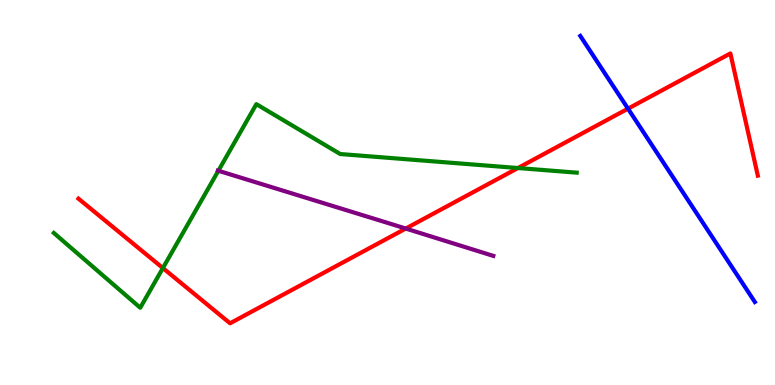[{'lines': ['blue', 'red'], 'intersections': [{'x': 8.1, 'y': 7.18}]}, {'lines': ['green', 'red'], 'intersections': [{'x': 2.1, 'y': 3.04}, {'x': 6.68, 'y': 5.64}]}, {'lines': ['purple', 'red'], 'intersections': [{'x': 5.24, 'y': 4.06}]}, {'lines': ['blue', 'green'], 'intersections': []}, {'lines': ['blue', 'purple'], 'intersections': []}, {'lines': ['green', 'purple'], 'intersections': [{'x': 2.82, 'y': 5.56}]}]